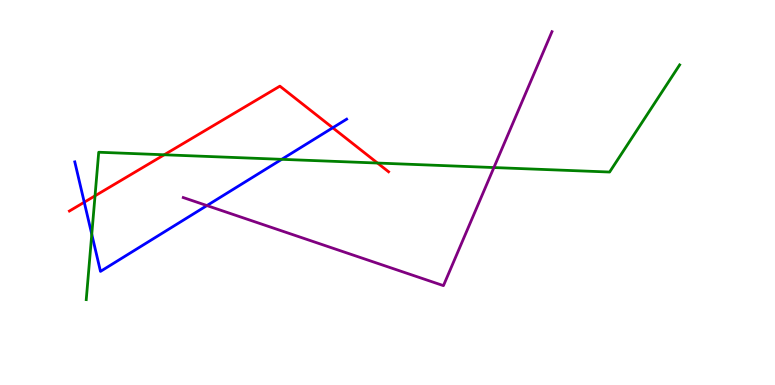[{'lines': ['blue', 'red'], 'intersections': [{'x': 1.09, 'y': 4.75}, {'x': 4.29, 'y': 6.68}]}, {'lines': ['green', 'red'], 'intersections': [{'x': 1.23, 'y': 4.91}, {'x': 2.12, 'y': 5.98}, {'x': 4.87, 'y': 5.77}]}, {'lines': ['purple', 'red'], 'intersections': []}, {'lines': ['blue', 'green'], 'intersections': [{'x': 1.18, 'y': 3.92}, {'x': 3.63, 'y': 5.86}]}, {'lines': ['blue', 'purple'], 'intersections': [{'x': 2.67, 'y': 4.66}]}, {'lines': ['green', 'purple'], 'intersections': [{'x': 6.37, 'y': 5.65}]}]